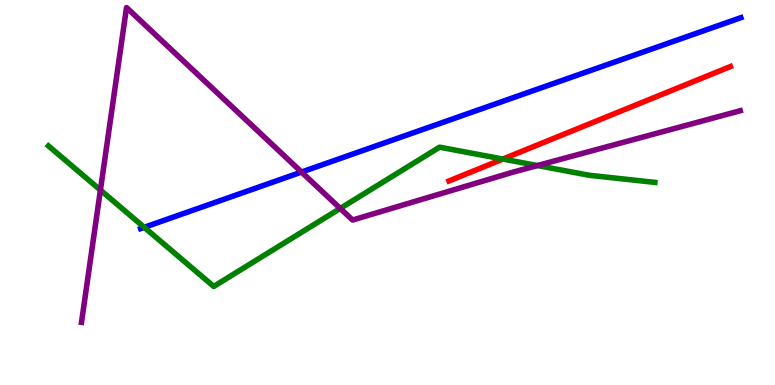[{'lines': ['blue', 'red'], 'intersections': []}, {'lines': ['green', 'red'], 'intersections': [{'x': 6.49, 'y': 5.87}]}, {'lines': ['purple', 'red'], 'intersections': []}, {'lines': ['blue', 'green'], 'intersections': [{'x': 1.86, 'y': 4.1}]}, {'lines': ['blue', 'purple'], 'intersections': [{'x': 3.89, 'y': 5.53}]}, {'lines': ['green', 'purple'], 'intersections': [{'x': 1.3, 'y': 5.06}, {'x': 4.39, 'y': 4.59}, {'x': 6.93, 'y': 5.7}]}]